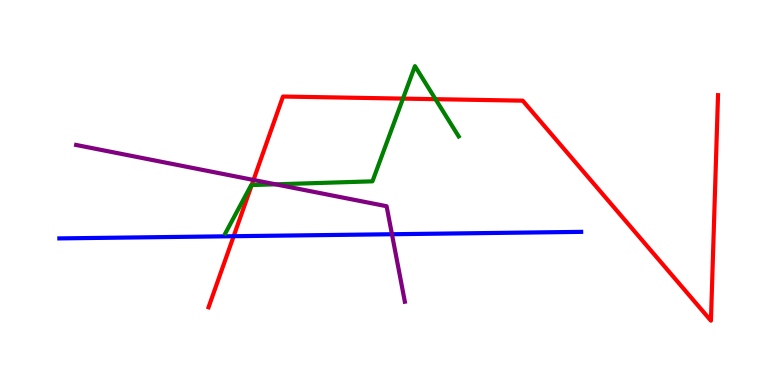[{'lines': ['blue', 'red'], 'intersections': [{'x': 3.01, 'y': 3.86}]}, {'lines': ['green', 'red'], 'intersections': [{'x': 3.25, 'y': 5.19}, {'x': 5.2, 'y': 7.44}, {'x': 5.62, 'y': 7.42}]}, {'lines': ['purple', 'red'], 'intersections': [{'x': 3.27, 'y': 5.33}]}, {'lines': ['blue', 'green'], 'intersections': []}, {'lines': ['blue', 'purple'], 'intersections': [{'x': 5.06, 'y': 3.92}]}, {'lines': ['green', 'purple'], 'intersections': [{'x': 3.56, 'y': 5.21}]}]